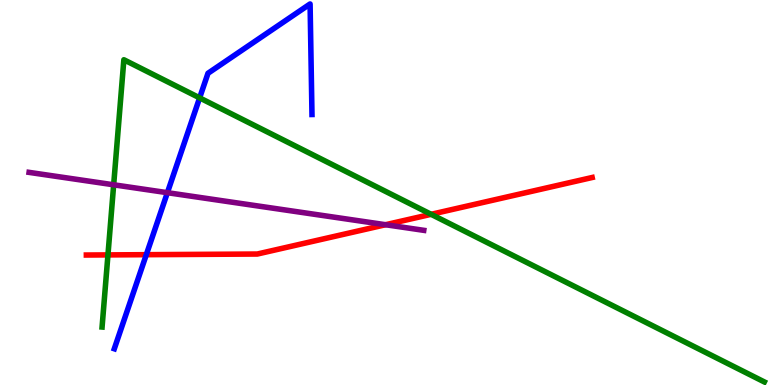[{'lines': ['blue', 'red'], 'intersections': [{'x': 1.89, 'y': 3.38}]}, {'lines': ['green', 'red'], 'intersections': [{'x': 1.39, 'y': 3.38}, {'x': 5.56, 'y': 4.43}]}, {'lines': ['purple', 'red'], 'intersections': [{'x': 4.98, 'y': 4.16}]}, {'lines': ['blue', 'green'], 'intersections': [{'x': 2.58, 'y': 7.46}]}, {'lines': ['blue', 'purple'], 'intersections': [{'x': 2.16, 'y': 5.0}]}, {'lines': ['green', 'purple'], 'intersections': [{'x': 1.47, 'y': 5.2}]}]